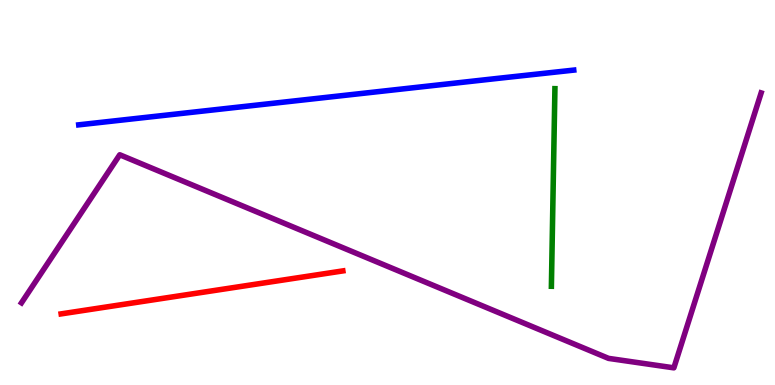[{'lines': ['blue', 'red'], 'intersections': []}, {'lines': ['green', 'red'], 'intersections': []}, {'lines': ['purple', 'red'], 'intersections': []}, {'lines': ['blue', 'green'], 'intersections': []}, {'lines': ['blue', 'purple'], 'intersections': []}, {'lines': ['green', 'purple'], 'intersections': []}]